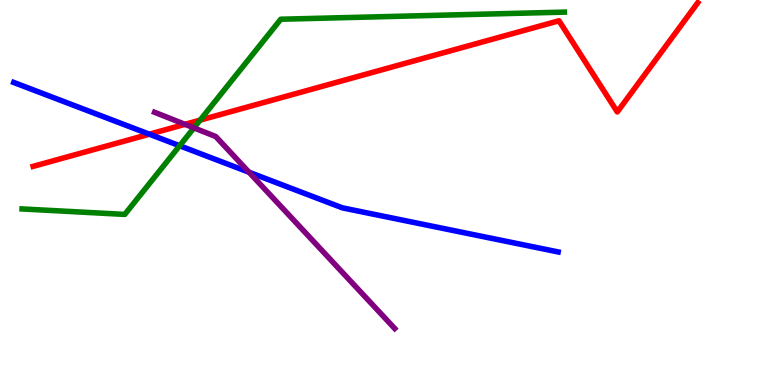[{'lines': ['blue', 'red'], 'intersections': [{'x': 1.93, 'y': 6.51}]}, {'lines': ['green', 'red'], 'intersections': [{'x': 2.58, 'y': 6.88}]}, {'lines': ['purple', 'red'], 'intersections': [{'x': 2.39, 'y': 6.77}]}, {'lines': ['blue', 'green'], 'intersections': [{'x': 2.32, 'y': 6.21}]}, {'lines': ['blue', 'purple'], 'intersections': [{'x': 3.21, 'y': 5.53}]}, {'lines': ['green', 'purple'], 'intersections': [{'x': 2.5, 'y': 6.68}]}]